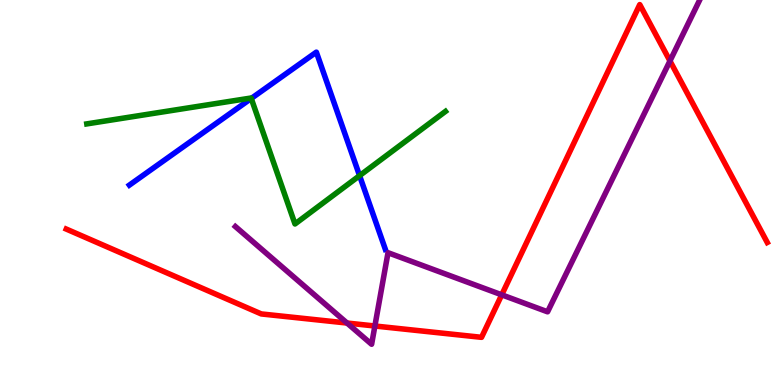[{'lines': ['blue', 'red'], 'intersections': []}, {'lines': ['green', 'red'], 'intersections': []}, {'lines': ['purple', 'red'], 'intersections': [{'x': 4.48, 'y': 1.61}, {'x': 4.84, 'y': 1.53}, {'x': 6.47, 'y': 2.34}, {'x': 8.64, 'y': 8.42}]}, {'lines': ['blue', 'green'], 'intersections': [{'x': 3.24, 'y': 7.44}, {'x': 4.64, 'y': 5.44}]}, {'lines': ['blue', 'purple'], 'intersections': []}, {'lines': ['green', 'purple'], 'intersections': []}]